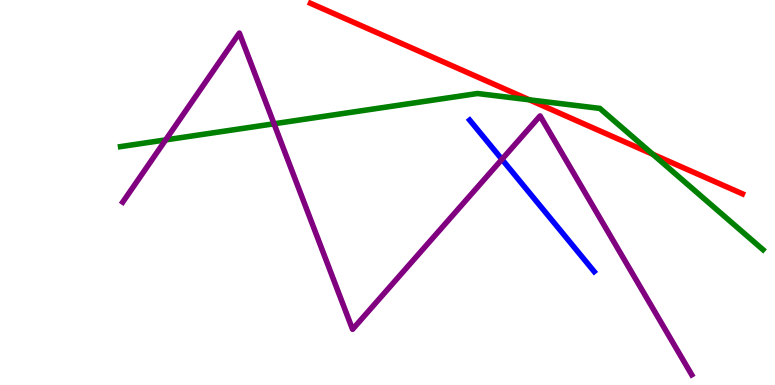[{'lines': ['blue', 'red'], 'intersections': []}, {'lines': ['green', 'red'], 'intersections': [{'x': 6.83, 'y': 7.41}, {'x': 8.42, 'y': 5.99}]}, {'lines': ['purple', 'red'], 'intersections': []}, {'lines': ['blue', 'green'], 'intersections': []}, {'lines': ['blue', 'purple'], 'intersections': [{'x': 6.48, 'y': 5.86}]}, {'lines': ['green', 'purple'], 'intersections': [{'x': 2.14, 'y': 6.37}, {'x': 3.54, 'y': 6.78}]}]